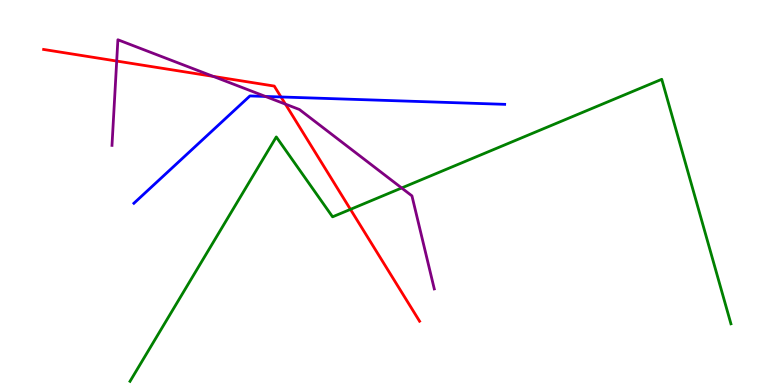[{'lines': ['blue', 'red'], 'intersections': [{'x': 3.63, 'y': 7.48}]}, {'lines': ['green', 'red'], 'intersections': [{'x': 4.52, 'y': 4.56}]}, {'lines': ['purple', 'red'], 'intersections': [{'x': 1.51, 'y': 8.41}, {'x': 2.75, 'y': 8.02}, {'x': 3.68, 'y': 7.3}]}, {'lines': ['blue', 'green'], 'intersections': []}, {'lines': ['blue', 'purple'], 'intersections': [{'x': 3.43, 'y': 7.49}]}, {'lines': ['green', 'purple'], 'intersections': [{'x': 5.18, 'y': 5.12}]}]